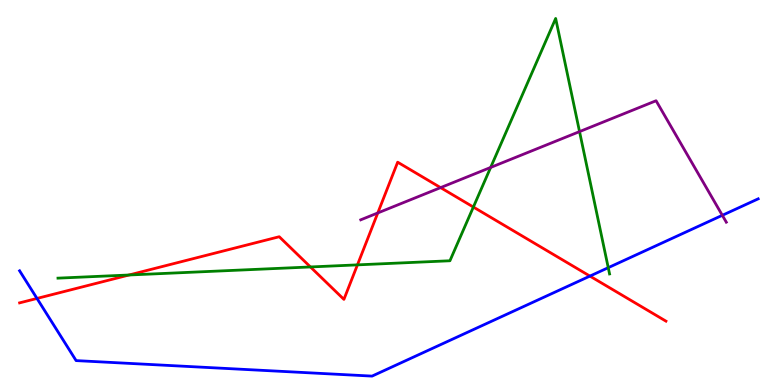[{'lines': ['blue', 'red'], 'intersections': [{'x': 0.477, 'y': 2.25}, {'x': 7.61, 'y': 2.83}]}, {'lines': ['green', 'red'], 'intersections': [{'x': 1.67, 'y': 2.86}, {'x': 4.01, 'y': 3.07}, {'x': 4.61, 'y': 3.12}, {'x': 6.11, 'y': 4.62}]}, {'lines': ['purple', 'red'], 'intersections': [{'x': 4.87, 'y': 4.47}, {'x': 5.69, 'y': 5.13}]}, {'lines': ['blue', 'green'], 'intersections': [{'x': 7.85, 'y': 3.05}]}, {'lines': ['blue', 'purple'], 'intersections': [{'x': 9.32, 'y': 4.41}]}, {'lines': ['green', 'purple'], 'intersections': [{'x': 6.33, 'y': 5.65}, {'x': 7.48, 'y': 6.58}]}]